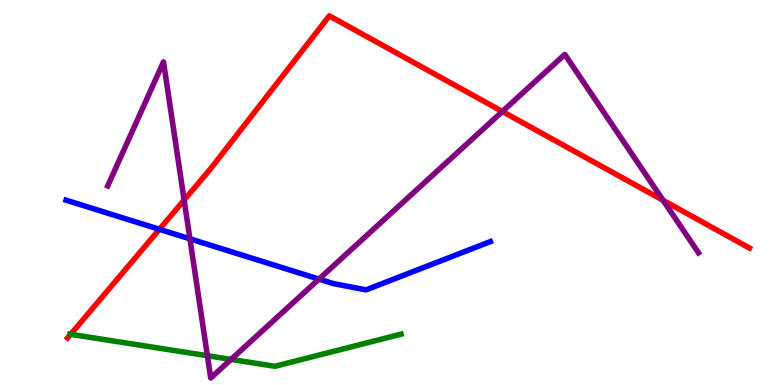[{'lines': ['blue', 'red'], 'intersections': [{'x': 2.06, 'y': 4.04}]}, {'lines': ['green', 'red'], 'intersections': [{'x': 0.912, 'y': 1.32}]}, {'lines': ['purple', 'red'], 'intersections': [{'x': 2.38, 'y': 4.8}, {'x': 6.48, 'y': 7.1}, {'x': 8.56, 'y': 4.8}]}, {'lines': ['blue', 'green'], 'intersections': []}, {'lines': ['blue', 'purple'], 'intersections': [{'x': 2.45, 'y': 3.8}, {'x': 4.12, 'y': 2.75}]}, {'lines': ['green', 'purple'], 'intersections': [{'x': 2.68, 'y': 0.761}, {'x': 2.98, 'y': 0.665}]}]